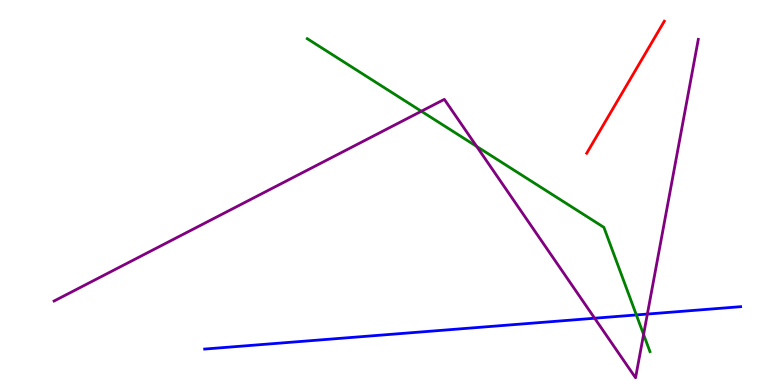[{'lines': ['blue', 'red'], 'intersections': []}, {'lines': ['green', 'red'], 'intersections': []}, {'lines': ['purple', 'red'], 'intersections': []}, {'lines': ['blue', 'green'], 'intersections': [{'x': 8.21, 'y': 1.82}]}, {'lines': ['blue', 'purple'], 'intersections': [{'x': 7.67, 'y': 1.73}, {'x': 8.35, 'y': 1.84}]}, {'lines': ['green', 'purple'], 'intersections': [{'x': 5.44, 'y': 7.11}, {'x': 6.15, 'y': 6.2}, {'x': 8.3, 'y': 1.31}]}]